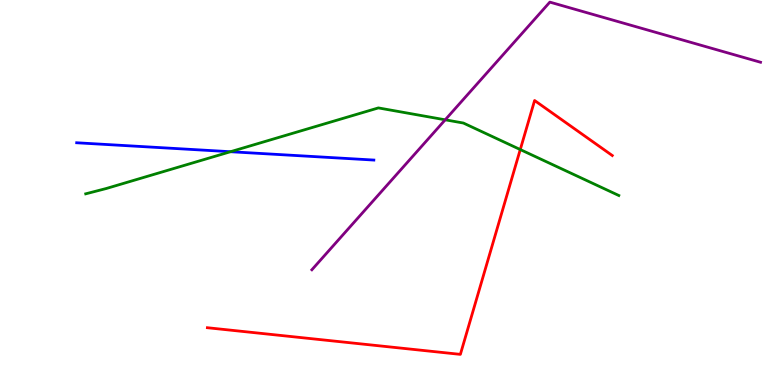[{'lines': ['blue', 'red'], 'intersections': []}, {'lines': ['green', 'red'], 'intersections': [{'x': 6.71, 'y': 6.12}]}, {'lines': ['purple', 'red'], 'intersections': []}, {'lines': ['blue', 'green'], 'intersections': [{'x': 2.97, 'y': 6.06}]}, {'lines': ['blue', 'purple'], 'intersections': []}, {'lines': ['green', 'purple'], 'intersections': [{'x': 5.74, 'y': 6.89}]}]